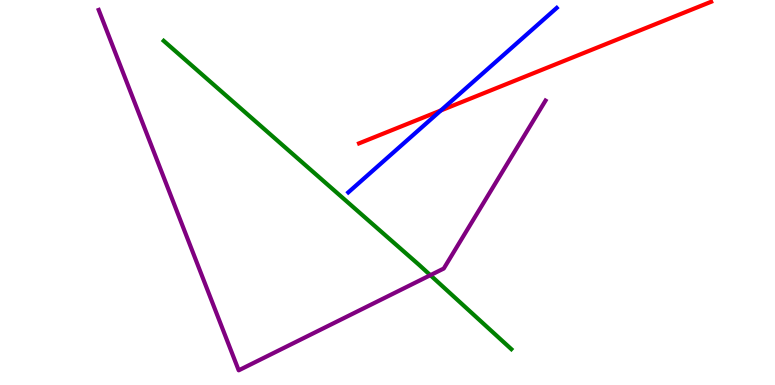[{'lines': ['blue', 'red'], 'intersections': [{'x': 5.69, 'y': 7.13}]}, {'lines': ['green', 'red'], 'intersections': []}, {'lines': ['purple', 'red'], 'intersections': []}, {'lines': ['blue', 'green'], 'intersections': []}, {'lines': ['blue', 'purple'], 'intersections': []}, {'lines': ['green', 'purple'], 'intersections': [{'x': 5.55, 'y': 2.85}]}]